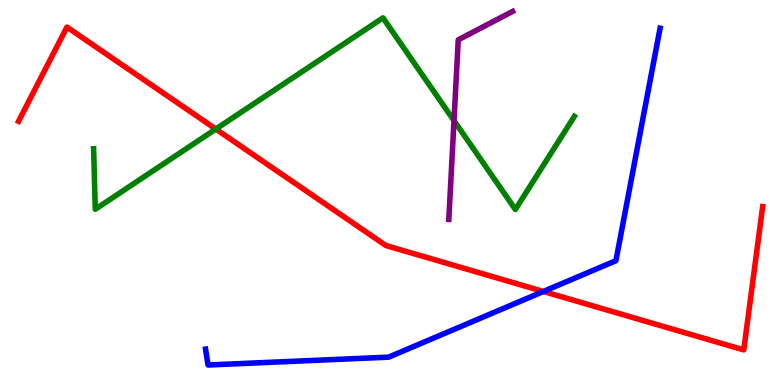[{'lines': ['blue', 'red'], 'intersections': [{'x': 7.01, 'y': 2.43}]}, {'lines': ['green', 'red'], 'intersections': [{'x': 2.78, 'y': 6.65}]}, {'lines': ['purple', 'red'], 'intersections': []}, {'lines': ['blue', 'green'], 'intersections': []}, {'lines': ['blue', 'purple'], 'intersections': []}, {'lines': ['green', 'purple'], 'intersections': [{'x': 5.86, 'y': 6.87}]}]